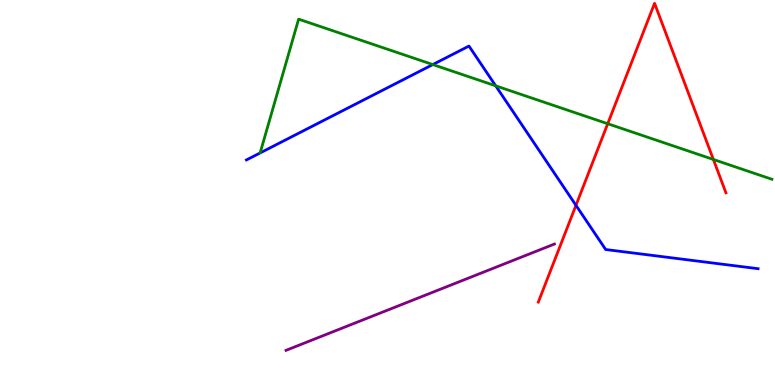[{'lines': ['blue', 'red'], 'intersections': [{'x': 7.43, 'y': 4.67}]}, {'lines': ['green', 'red'], 'intersections': [{'x': 7.84, 'y': 6.79}, {'x': 9.2, 'y': 5.86}]}, {'lines': ['purple', 'red'], 'intersections': []}, {'lines': ['blue', 'green'], 'intersections': [{'x': 5.58, 'y': 8.32}, {'x': 6.4, 'y': 7.77}]}, {'lines': ['blue', 'purple'], 'intersections': []}, {'lines': ['green', 'purple'], 'intersections': []}]